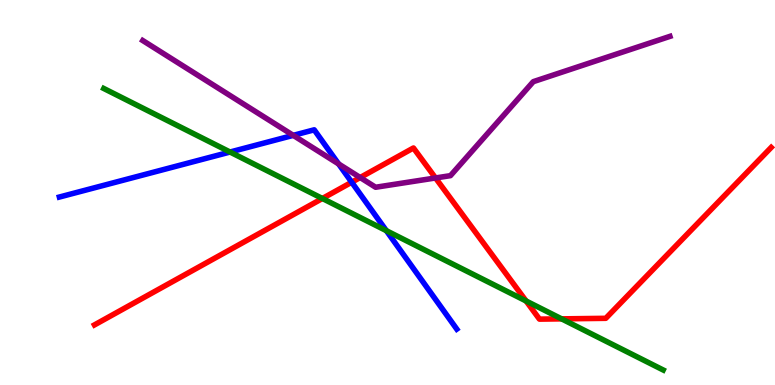[{'lines': ['blue', 'red'], 'intersections': [{'x': 4.54, 'y': 5.27}]}, {'lines': ['green', 'red'], 'intersections': [{'x': 4.16, 'y': 4.84}, {'x': 6.79, 'y': 2.18}, {'x': 7.25, 'y': 1.72}]}, {'lines': ['purple', 'red'], 'intersections': [{'x': 4.65, 'y': 5.39}, {'x': 5.62, 'y': 5.38}]}, {'lines': ['blue', 'green'], 'intersections': [{'x': 2.97, 'y': 6.05}, {'x': 4.99, 'y': 4.01}]}, {'lines': ['blue', 'purple'], 'intersections': [{'x': 3.78, 'y': 6.48}, {'x': 4.37, 'y': 5.74}]}, {'lines': ['green', 'purple'], 'intersections': []}]